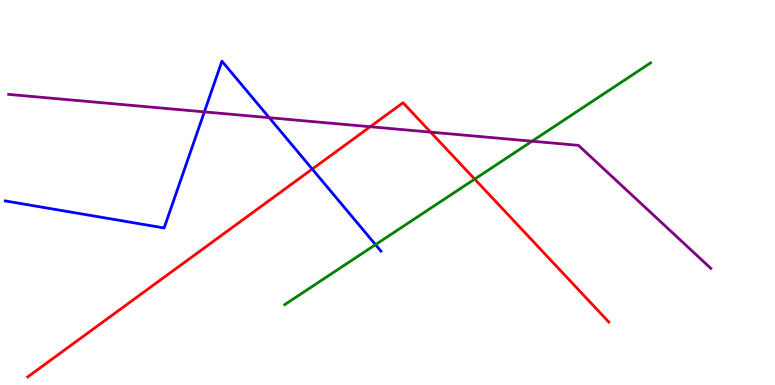[{'lines': ['blue', 'red'], 'intersections': [{'x': 4.03, 'y': 5.61}]}, {'lines': ['green', 'red'], 'intersections': [{'x': 6.13, 'y': 5.35}]}, {'lines': ['purple', 'red'], 'intersections': [{'x': 4.78, 'y': 6.71}, {'x': 5.56, 'y': 6.57}]}, {'lines': ['blue', 'green'], 'intersections': [{'x': 4.85, 'y': 3.65}]}, {'lines': ['blue', 'purple'], 'intersections': [{'x': 2.64, 'y': 7.09}, {'x': 3.47, 'y': 6.94}]}, {'lines': ['green', 'purple'], 'intersections': [{'x': 6.87, 'y': 6.33}]}]